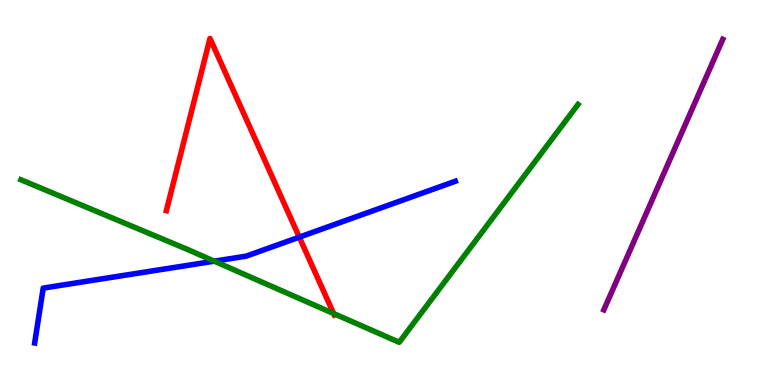[{'lines': ['blue', 'red'], 'intersections': [{'x': 3.86, 'y': 3.84}]}, {'lines': ['green', 'red'], 'intersections': [{'x': 4.3, 'y': 1.86}]}, {'lines': ['purple', 'red'], 'intersections': []}, {'lines': ['blue', 'green'], 'intersections': [{'x': 2.76, 'y': 3.22}]}, {'lines': ['blue', 'purple'], 'intersections': []}, {'lines': ['green', 'purple'], 'intersections': []}]